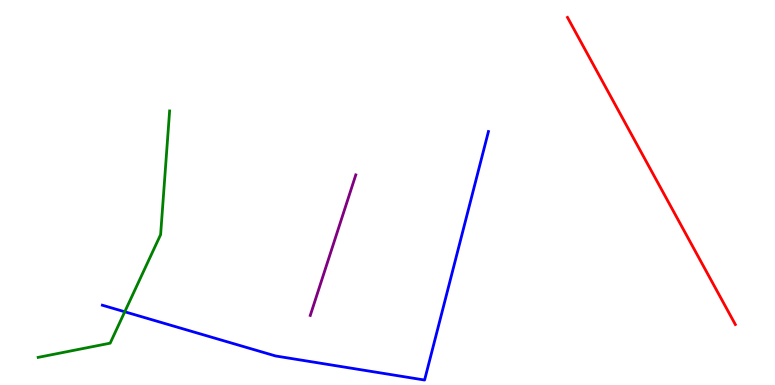[{'lines': ['blue', 'red'], 'intersections': []}, {'lines': ['green', 'red'], 'intersections': []}, {'lines': ['purple', 'red'], 'intersections': []}, {'lines': ['blue', 'green'], 'intersections': [{'x': 1.61, 'y': 1.9}]}, {'lines': ['blue', 'purple'], 'intersections': []}, {'lines': ['green', 'purple'], 'intersections': []}]